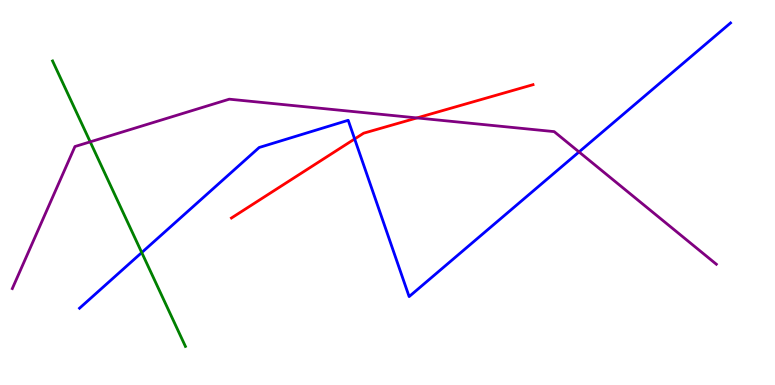[{'lines': ['blue', 'red'], 'intersections': [{'x': 4.58, 'y': 6.39}]}, {'lines': ['green', 'red'], 'intersections': []}, {'lines': ['purple', 'red'], 'intersections': [{'x': 5.38, 'y': 6.94}]}, {'lines': ['blue', 'green'], 'intersections': [{'x': 1.83, 'y': 3.44}]}, {'lines': ['blue', 'purple'], 'intersections': [{'x': 7.47, 'y': 6.05}]}, {'lines': ['green', 'purple'], 'intersections': [{'x': 1.16, 'y': 6.32}]}]